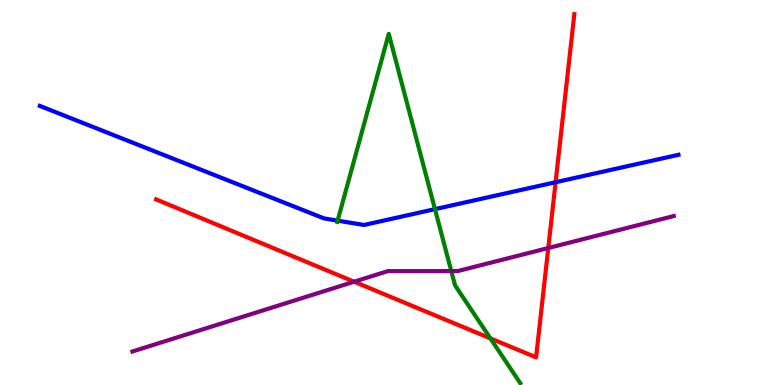[{'lines': ['blue', 'red'], 'intersections': [{'x': 7.17, 'y': 5.27}]}, {'lines': ['green', 'red'], 'intersections': [{'x': 6.33, 'y': 1.21}]}, {'lines': ['purple', 'red'], 'intersections': [{'x': 4.57, 'y': 2.68}, {'x': 7.07, 'y': 3.56}]}, {'lines': ['blue', 'green'], 'intersections': [{'x': 4.36, 'y': 4.27}, {'x': 5.61, 'y': 4.57}]}, {'lines': ['blue', 'purple'], 'intersections': []}, {'lines': ['green', 'purple'], 'intersections': [{'x': 5.82, 'y': 2.96}]}]